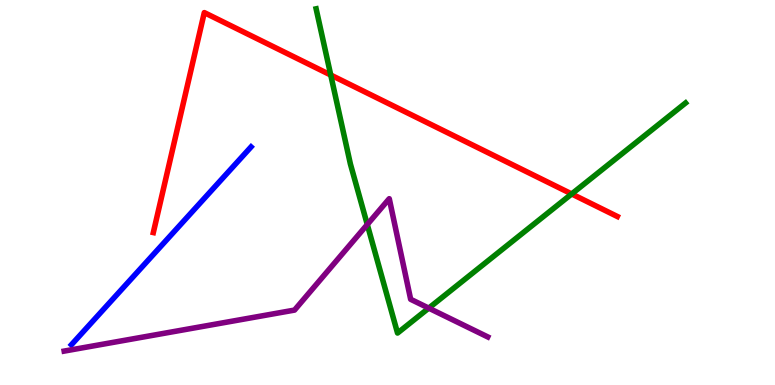[{'lines': ['blue', 'red'], 'intersections': []}, {'lines': ['green', 'red'], 'intersections': [{'x': 4.27, 'y': 8.05}, {'x': 7.38, 'y': 4.96}]}, {'lines': ['purple', 'red'], 'intersections': []}, {'lines': ['blue', 'green'], 'intersections': []}, {'lines': ['blue', 'purple'], 'intersections': []}, {'lines': ['green', 'purple'], 'intersections': [{'x': 4.74, 'y': 4.17}, {'x': 5.53, 'y': 2.0}]}]